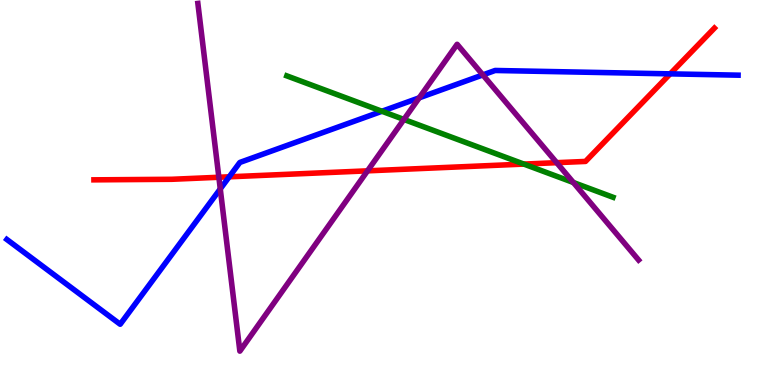[{'lines': ['blue', 'red'], 'intersections': [{'x': 2.96, 'y': 5.41}, {'x': 8.65, 'y': 8.08}]}, {'lines': ['green', 'red'], 'intersections': [{'x': 6.76, 'y': 5.74}]}, {'lines': ['purple', 'red'], 'intersections': [{'x': 2.82, 'y': 5.4}, {'x': 4.74, 'y': 5.56}, {'x': 7.18, 'y': 5.77}]}, {'lines': ['blue', 'green'], 'intersections': [{'x': 4.93, 'y': 7.11}]}, {'lines': ['blue', 'purple'], 'intersections': [{'x': 2.84, 'y': 5.09}, {'x': 5.41, 'y': 7.46}, {'x': 6.23, 'y': 8.05}]}, {'lines': ['green', 'purple'], 'intersections': [{'x': 5.21, 'y': 6.9}, {'x': 7.4, 'y': 5.26}]}]